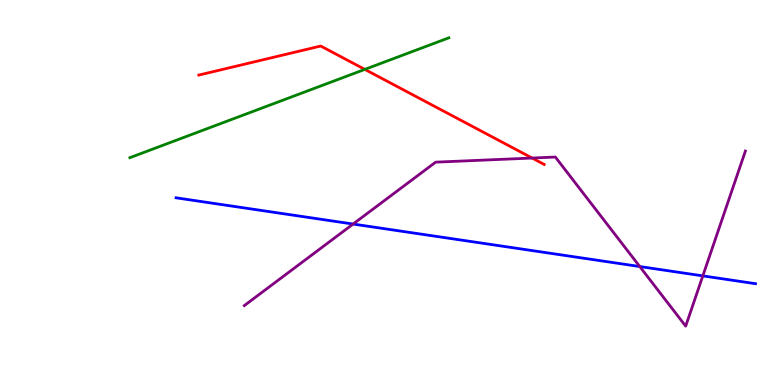[{'lines': ['blue', 'red'], 'intersections': []}, {'lines': ['green', 'red'], 'intersections': [{'x': 4.71, 'y': 8.2}]}, {'lines': ['purple', 'red'], 'intersections': [{'x': 6.87, 'y': 5.9}]}, {'lines': ['blue', 'green'], 'intersections': []}, {'lines': ['blue', 'purple'], 'intersections': [{'x': 4.56, 'y': 4.18}, {'x': 8.25, 'y': 3.08}, {'x': 9.07, 'y': 2.83}]}, {'lines': ['green', 'purple'], 'intersections': []}]